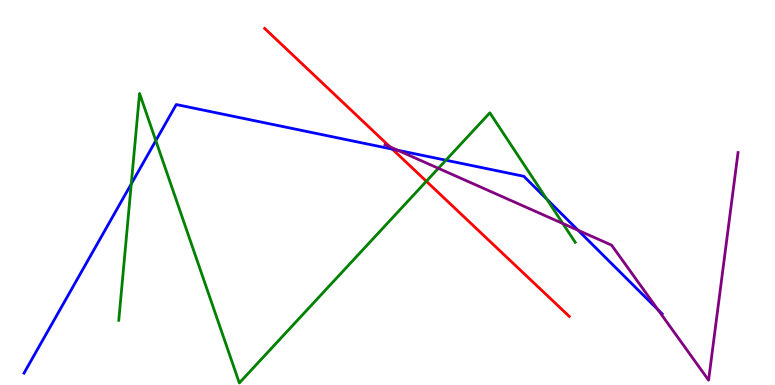[{'lines': ['blue', 'red'], 'intersections': [{'x': 5.06, 'y': 6.13}]}, {'lines': ['green', 'red'], 'intersections': [{'x': 5.5, 'y': 5.29}]}, {'lines': ['purple', 'red'], 'intersections': [{'x': 5.03, 'y': 6.19}]}, {'lines': ['blue', 'green'], 'intersections': [{'x': 1.69, 'y': 5.22}, {'x': 2.01, 'y': 6.35}, {'x': 5.75, 'y': 5.84}, {'x': 7.05, 'y': 4.83}]}, {'lines': ['blue', 'purple'], 'intersections': [{'x': 5.13, 'y': 6.1}, {'x': 7.46, 'y': 4.02}, {'x': 8.49, 'y': 1.95}]}, {'lines': ['green', 'purple'], 'intersections': [{'x': 5.66, 'y': 5.63}, {'x': 7.26, 'y': 4.19}]}]